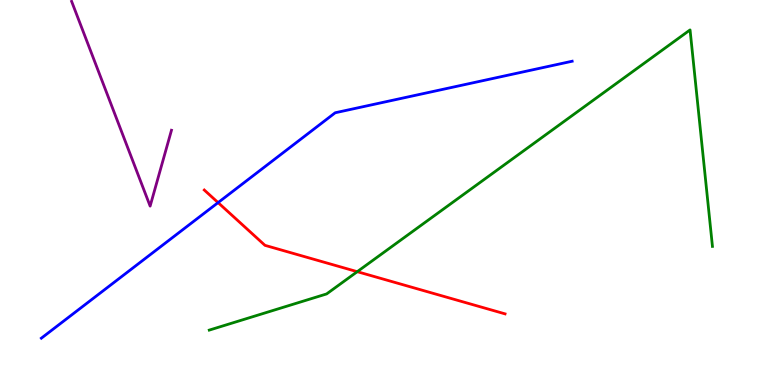[{'lines': ['blue', 'red'], 'intersections': [{'x': 2.81, 'y': 4.74}]}, {'lines': ['green', 'red'], 'intersections': [{'x': 4.61, 'y': 2.94}]}, {'lines': ['purple', 'red'], 'intersections': []}, {'lines': ['blue', 'green'], 'intersections': []}, {'lines': ['blue', 'purple'], 'intersections': []}, {'lines': ['green', 'purple'], 'intersections': []}]